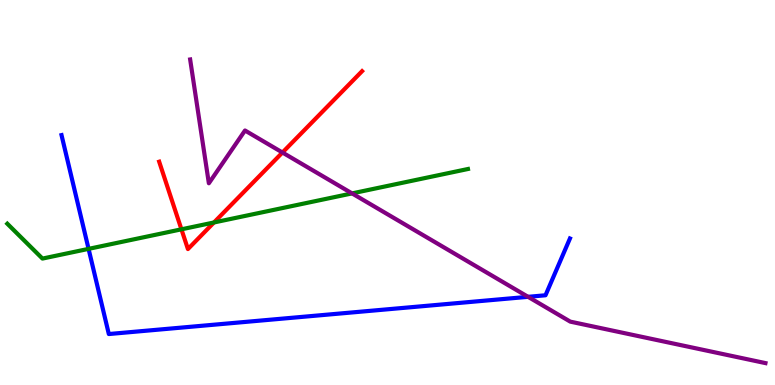[{'lines': ['blue', 'red'], 'intersections': []}, {'lines': ['green', 'red'], 'intersections': [{'x': 2.34, 'y': 4.04}, {'x': 2.76, 'y': 4.22}]}, {'lines': ['purple', 'red'], 'intersections': [{'x': 3.64, 'y': 6.04}]}, {'lines': ['blue', 'green'], 'intersections': [{'x': 1.14, 'y': 3.54}]}, {'lines': ['blue', 'purple'], 'intersections': [{'x': 6.81, 'y': 2.29}]}, {'lines': ['green', 'purple'], 'intersections': [{'x': 4.54, 'y': 4.98}]}]